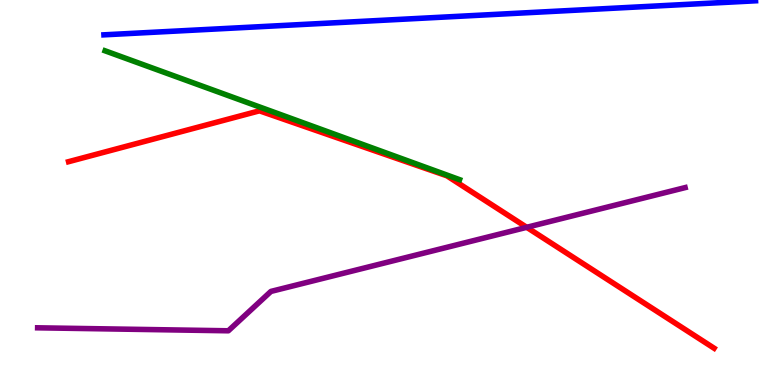[{'lines': ['blue', 'red'], 'intersections': []}, {'lines': ['green', 'red'], 'intersections': []}, {'lines': ['purple', 'red'], 'intersections': [{'x': 6.8, 'y': 4.1}]}, {'lines': ['blue', 'green'], 'intersections': []}, {'lines': ['blue', 'purple'], 'intersections': []}, {'lines': ['green', 'purple'], 'intersections': []}]